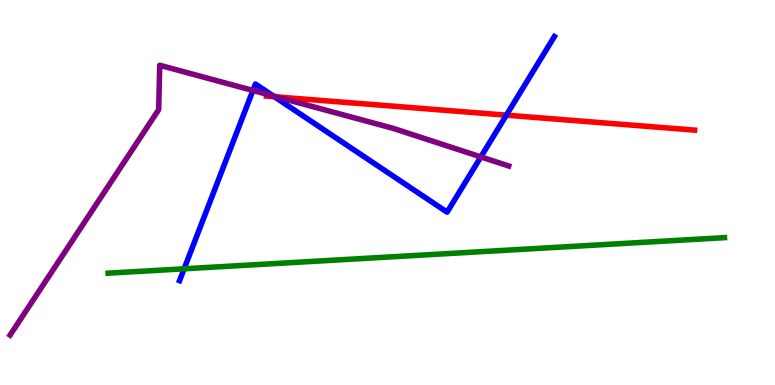[{'lines': ['blue', 'red'], 'intersections': [{'x': 3.54, 'y': 7.49}, {'x': 6.53, 'y': 7.01}]}, {'lines': ['green', 'red'], 'intersections': []}, {'lines': ['purple', 'red'], 'intersections': [{'x': 3.57, 'y': 7.48}]}, {'lines': ['blue', 'green'], 'intersections': [{'x': 2.38, 'y': 3.02}]}, {'lines': ['blue', 'purple'], 'intersections': [{'x': 3.26, 'y': 7.65}, {'x': 3.53, 'y': 7.51}, {'x': 6.2, 'y': 5.92}]}, {'lines': ['green', 'purple'], 'intersections': []}]